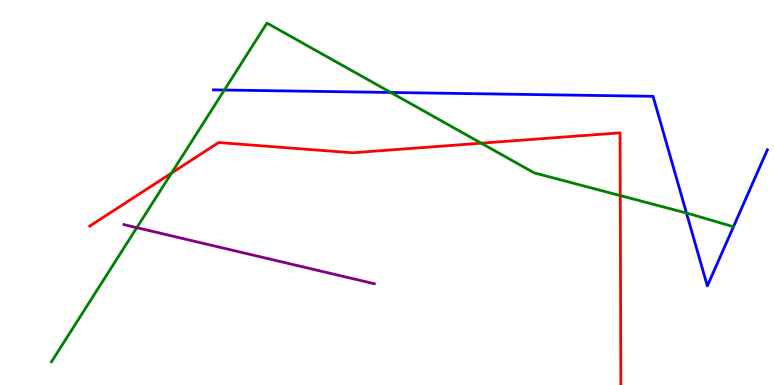[{'lines': ['blue', 'red'], 'intersections': []}, {'lines': ['green', 'red'], 'intersections': [{'x': 2.21, 'y': 5.5}, {'x': 6.21, 'y': 6.28}, {'x': 8.0, 'y': 4.92}]}, {'lines': ['purple', 'red'], 'intersections': []}, {'lines': ['blue', 'green'], 'intersections': [{'x': 2.9, 'y': 7.66}, {'x': 5.04, 'y': 7.6}, {'x': 8.86, 'y': 4.47}]}, {'lines': ['blue', 'purple'], 'intersections': []}, {'lines': ['green', 'purple'], 'intersections': [{'x': 1.77, 'y': 4.09}]}]